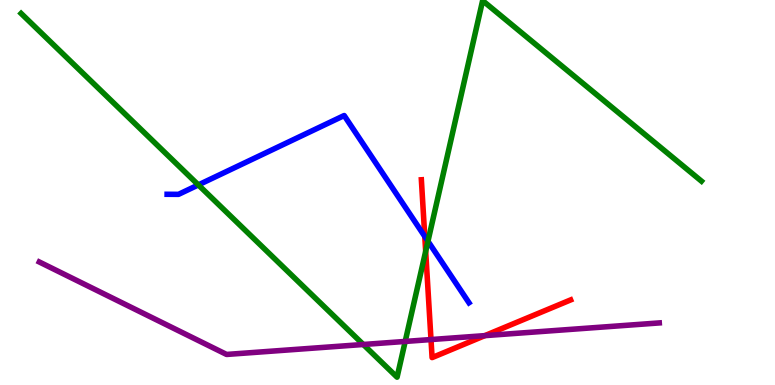[{'lines': ['blue', 'red'], 'intersections': [{'x': 5.48, 'y': 3.86}]}, {'lines': ['green', 'red'], 'intersections': [{'x': 5.49, 'y': 3.47}]}, {'lines': ['purple', 'red'], 'intersections': [{'x': 5.56, 'y': 1.18}, {'x': 6.26, 'y': 1.28}]}, {'lines': ['blue', 'green'], 'intersections': [{'x': 2.56, 'y': 5.2}, {'x': 5.52, 'y': 3.73}]}, {'lines': ['blue', 'purple'], 'intersections': []}, {'lines': ['green', 'purple'], 'intersections': [{'x': 4.69, 'y': 1.05}, {'x': 5.23, 'y': 1.13}]}]